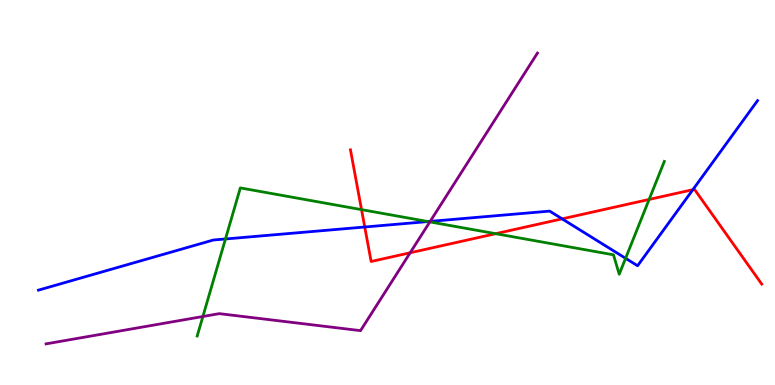[{'lines': ['blue', 'red'], 'intersections': [{'x': 4.71, 'y': 4.1}, {'x': 7.25, 'y': 4.32}, {'x': 8.94, 'y': 5.07}]}, {'lines': ['green', 'red'], 'intersections': [{'x': 4.66, 'y': 4.55}, {'x': 6.4, 'y': 3.93}, {'x': 8.38, 'y': 4.82}]}, {'lines': ['purple', 'red'], 'intersections': [{'x': 5.29, 'y': 3.43}]}, {'lines': ['blue', 'green'], 'intersections': [{'x': 2.91, 'y': 3.79}, {'x': 5.52, 'y': 4.25}, {'x': 8.07, 'y': 3.29}]}, {'lines': ['blue', 'purple'], 'intersections': [{'x': 5.55, 'y': 4.25}]}, {'lines': ['green', 'purple'], 'intersections': [{'x': 2.62, 'y': 1.78}, {'x': 5.55, 'y': 4.24}]}]